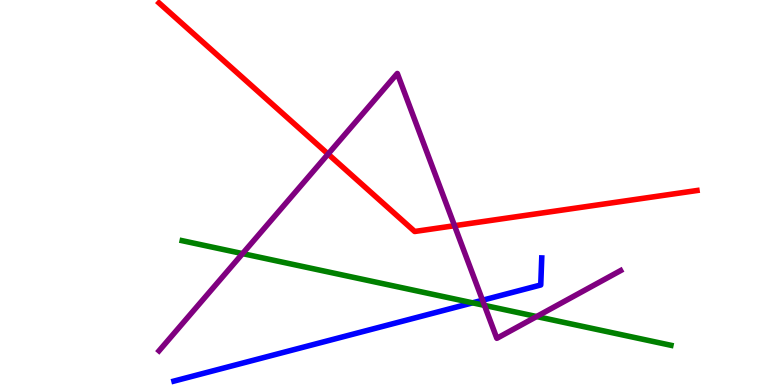[{'lines': ['blue', 'red'], 'intersections': []}, {'lines': ['green', 'red'], 'intersections': []}, {'lines': ['purple', 'red'], 'intersections': [{'x': 4.23, 'y': 6.0}, {'x': 5.86, 'y': 4.14}]}, {'lines': ['blue', 'green'], 'intersections': [{'x': 6.1, 'y': 2.13}]}, {'lines': ['blue', 'purple'], 'intersections': [{'x': 6.23, 'y': 2.2}]}, {'lines': ['green', 'purple'], 'intersections': [{'x': 3.13, 'y': 3.41}, {'x': 6.25, 'y': 2.07}, {'x': 6.92, 'y': 1.78}]}]